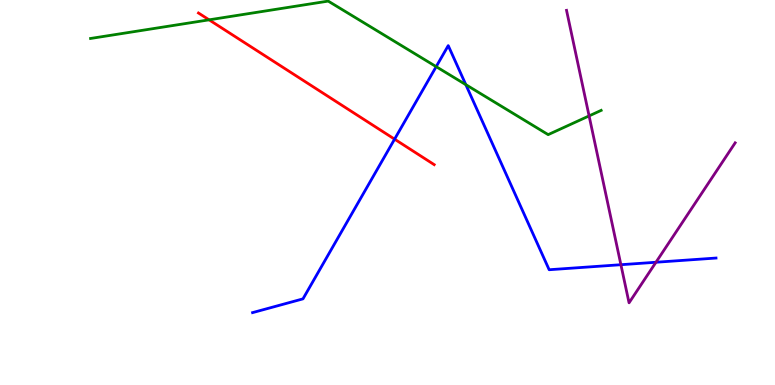[{'lines': ['blue', 'red'], 'intersections': [{'x': 5.09, 'y': 6.39}]}, {'lines': ['green', 'red'], 'intersections': [{'x': 2.7, 'y': 9.48}]}, {'lines': ['purple', 'red'], 'intersections': []}, {'lines': ['blue', 'green'], 'intersections': [{'x': 5.63, 'y': 8.27}, {'x': 6.01, 'y': 7.8}]}, {'lines': ['blue', 'purple'], 'intersections': [{'x': 8.01, 'y': 3.12}, {'x': 8.46, 'y': 3.19}]}, {'lines': ['green', 'purple'], 'intersections': [{'x': 7.6, 'y': 6.99}]}]